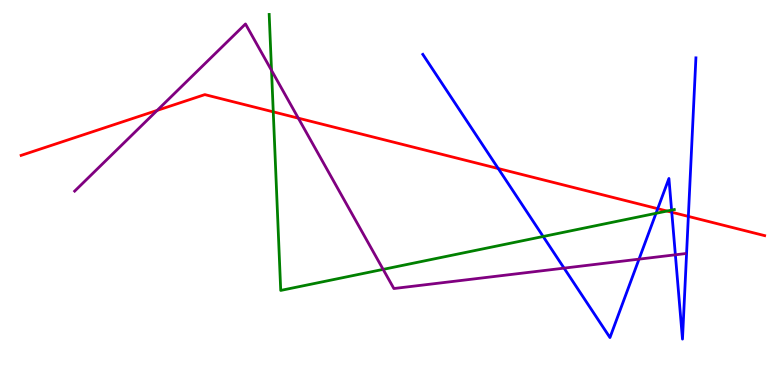[{'lines': ['blue', 'red'], 'intersections': [{'x': 6.43, 'y': 5.62}, {'x': 8.49, 'y': 4.58}, {'x': 8.67, 'y': 4.49}, {'x': 8.88, 'y': 4.38}]}, {'lines': ['green', 'red'], 'intersections': [{'x': 3.53, 'y': 7.09}, {'x': 8.61, 'y': 4.52}]}, {'lines': ['purple', 'red'], 'intersections': [{'x': 2.03, 'y': 7.13}, {'x': 3.85, 'y': 6.93}]}, {'lines': ['blue', 'green'], 'intersections': [{'x': 7.01, 'y': 3.86}, {'x': 8.46, 'y': 4.46}, {'x': 8.67, 'y': 4.54}]}, {'lines': ['blue', 'purple'], 'intersections': [{'x': 7.28, 'y': 3.04}, {'x': 8.25, 'y': 3.27}, {'x': 8.71, 'y': 3.38}]}, {'lines': ['green', 'purple'], 'intersections': [{'x': 3.5, 'y': 8.17}, {'x': 4.94, 'y': 3.0}]}]